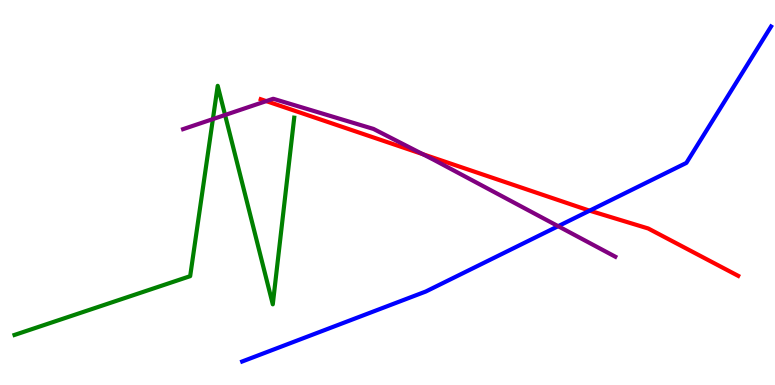[{'lines': ['blue', 'red'], 'intersections': [{'x': 7.61, 'y': 4.53}]}, {'lines': ['green', 'red'], 'intersections': []}, {'lines': ['purple', 'red'], 'intersections': [{'x': 3.44, 'y': 7.37}, {'x': 5.45, 'y': 6.0}]}, {'lines': ['blue', 'green'], 'intersections': []}, {'lines': ['blue', 'purple'], 'intersections': [{'x': 7.2, 'y': 4.12}]}, {'lines': ['green', 'purple'], 'intersections': [{'x': 2.75, 'y': 6.91}, {'x': 2.9, 'y': 7.01}]}]